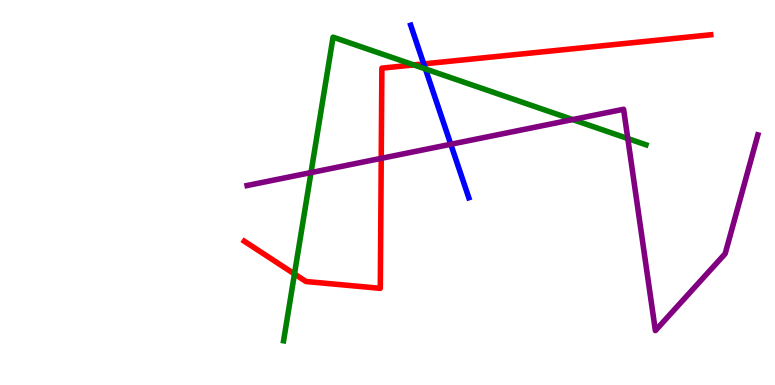[{'lines': ['blue', 'red'], 'intersections': [{'x': 5.47, 'y': 8.34}]}, {'lines': ['green', 'red'], 'intersections': [{'x': 3.8, 'y': 2.88}, {'x': 5.34, 'y': 8.31}]}, {'lines': ['purple', 'red'], 'intersections': [{'x': 4.92, 'y': 5.89}]}, {'lines': ['blue', 'green'], 'intersections': [{'x': 5.49, 'y': 8.21}]}, {'lines': ['blue', 'purple'], 'intersections': [{'x': 5.82, 'y': 6.25}]}, {'lines': ['green', 'purple'], 'intersections': [{'x': 4.01, 'y': 5.52}, {'x': 7.39, 'y': 6.89}, {'x': 8.1, 'y': 6.4}]}]